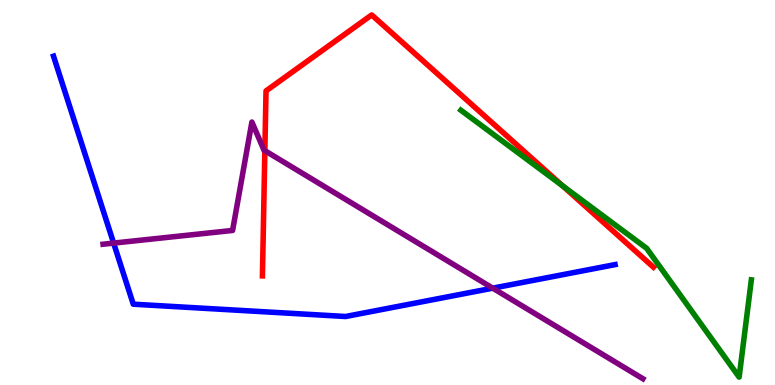[{'lines': ['blue', 'red'], 'intersections': []}, {'lines': ['green', 'red'], 'intersections': [{'x': 7.26, 'y': 5.17}]}, {'lines': ['purple', 'red'], 'intersections': [{'x': 3.42, 'y': 6.09}]}, {'lines': ['blue', 'green'], 'intersections': []}, {'lines': ['blue', 'purple'], 'intersections': [{'x': 1.47, 'y': 3.69}, {'x': 6.36, 'y': 2.52}]}, {'lines': ['green', 'purple'], 'intersections': []}]